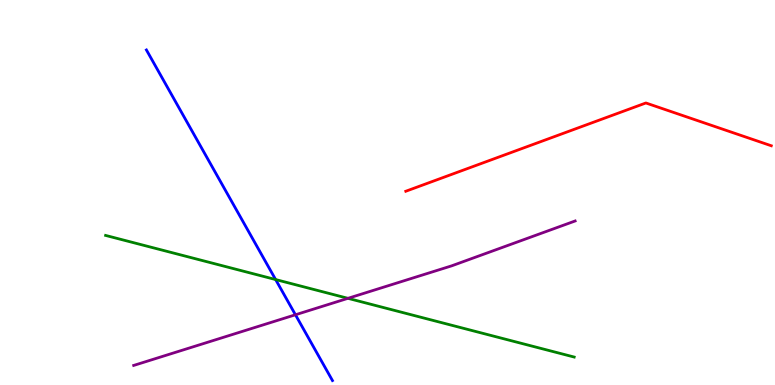[{'lines': ['blue', 'red'], 'intersections': []}, {'lines': ['green', 'red'], 'intersections': []}, {'lines': ['purple', 'red'], 'intersections': []}, {'lines': ['blue', 'green'], 'intersections': [{'x': 3.56, 'y': 2.74}]}, {'lines': ['blue', 'purple'], 'intersections': [{'x': 3.81, 'y': 1.82}]}, {'lines': ['green', 'purple'], 'intersections': [{'x': 4.49, 'y': 2.25}]}]